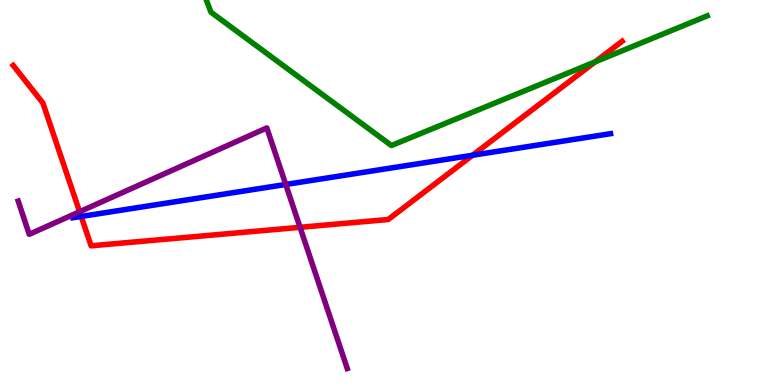[{'lines': ['blue', 'red'], 'intersections': [{'x': 1.05, 'y': 4.38}, {'x': 6.1, 'y': 5.97}]}, {'lines': ['green', 'red'], 'intersections': [{'x': 7.68, 'y': 8.39}]}, {'lines': ['purple', 'red'], 'intersections': [{'x': 1.03, 'y': 4.5}, {'x': 3.87, 'y': 4.1}]}, {'lines': ['blue', 'green'], 'intersections': []}, {'lines': ['blue', 'purple'], 'intersections': [{'x': 3.69, 'y': 5.21}]}, {'lines': ['green', 'purple'], 'intersections': []}]